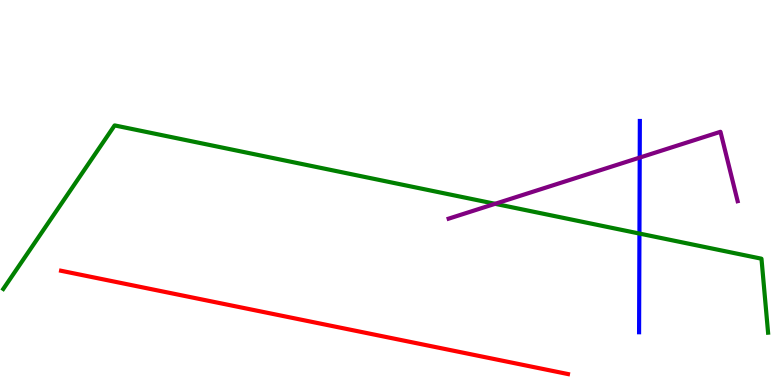[{'lines': ['blue', 'red'], 'intersections': []}, {'lines': ['green', 'red'], 'intersections': []}, {'lines': ['purple', 'red'], 'intersections': []}, {'lines': ['blue', 'green'], 'intersections': [{'x': 8.25, 'y': 3.93}]}, {'lines': ['blue', 'purple'], 'intersections': [{'x': 8.25, 'y': 5.91}]}, {'lines': ['green', 'purple'], 'intersections': [{'x': 6.39, 'y': 4.71}]}]